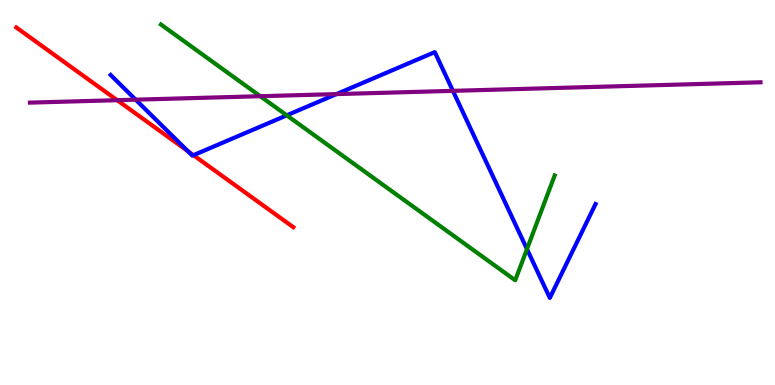[{'lines': ['blue', 'red'], 'intersections': [{'x': 2.42, 'y': 6.08}, {'x': 2.5, 'y': 5.97}]}, {'lines': ['green', 'red'], 'intersections': []}, {'lines': ['purple', 'red'], 'intersections': [{'x': 1.51, 'y': 7.4}]}, {'lines': ['blue', 'green'], 'intersections': [{'x': 3.7, 'y': 7.0}, {'x': 6.8, 'y': 3.53}]}, {'lines': ['blue', 'purple'], 'intersections': [{'x': 1.75, 'y': 7.41}, {'x': 4.34, 'y': 7.56}, {'x': 5.84, 'y': 7.64}]}, {'lines': ['green', 'purple'], 'intersections': [{'x': 3.36, 'y': 7.5}]}]